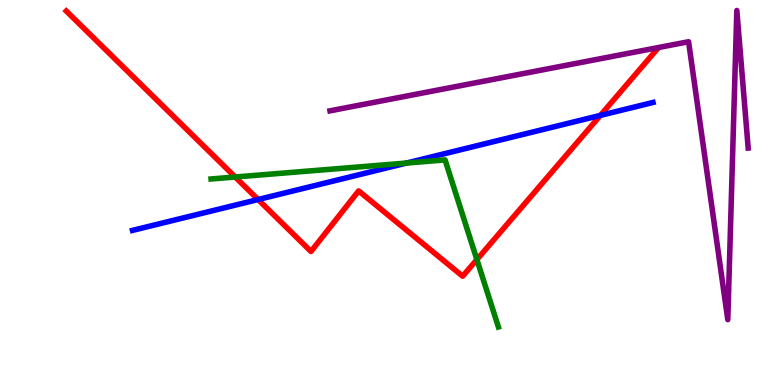[{'lines': ['blue', 'red'], 'intersections': [{'x': 3.33, 'y': 4.82}, {'x': 7.75, 'y': 7.0}]}, {'lines': ['green', 'red'], 'intersections': [{'x': 3.03, 'y': 5.4}, {'x': 6.15, 'y': 3.26}]}, {'lines': ['purple', 'red'], 'intersections': []}, {'lines': ['blue', 'green'], 'intersections': [{'x': 5.25, 'y': 5.76}]}, {'lines': ['blue', 'purple'], 'intersections': []}, {'lines': ['green', 'purple'], 'intersections': []}]